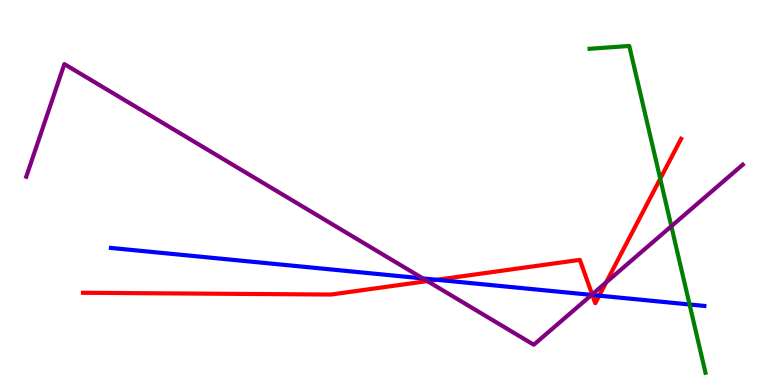[{'lines': ['blue', 'red'], 'intersections': [{'x': 5.64, 'y': 2.73}, {'x': 7.64, 'y': 2.34}, {'x': 7.73, 'y': 2.32}]}, {'lines': ['green', 'red'], 'intersections': [{'x': 8.52, 'y': 5.36}]}, {'lines': ['purple', 'red'], 'intersections': [{'x': 5.51, 'y': 2.7}, {'x': 7.64, 'y': 2.35}, {'x': 7.82, 'y': 2.67}]}, {'lines': ['blue', 'green'], 'intersections': [{'x': 8.9, 'y': 2.09}]}, {'lines': ['blue', 'purple'], 'intersections': [{'x': 5.46, 'y': 2.77}, {'x': 7.63, 'y': 2.34}]}, {'lines': ['green', 'purple'], 'intersections': [{'x': 8.66, 'y': 4.12}]}]